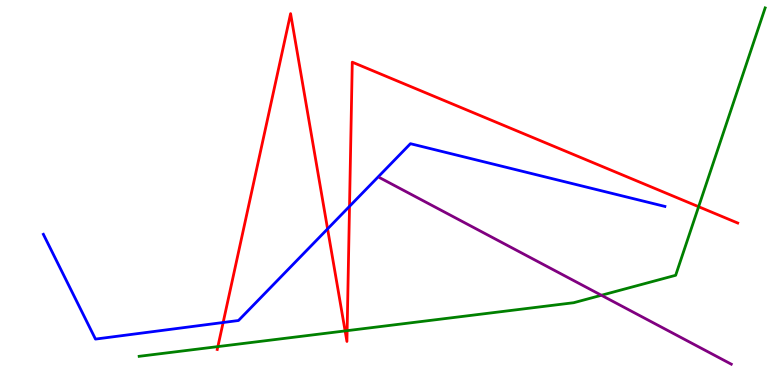[{'lines': ['blue', 'red'], 'intersections': [{'x': 2.88, 'y': 1.62}, {'x': 4.23, 'y': 4.05}, {'x': 4.51, 'y': 4.64}]}, {'lines': ['green', 'red'], 'intersections': [{'x': 2.81, 'y': 0.997}, {'x': 4.45, 'y': 1.4}, {'x': 4.48, 'y': 1.41}, {'x': 9.01, 'y': 4.63}]}, {'lines': ['purple', 'red'], 'intersections': []}, {'lines': ['blue', 'green'], 'intersections': []}, {'lines': ['blue', 'purple'], 'intersections': []}, {'lines': ['green', 'purple'], 'intersections': [{'x': 7.76, 'y': 2.33}]}]